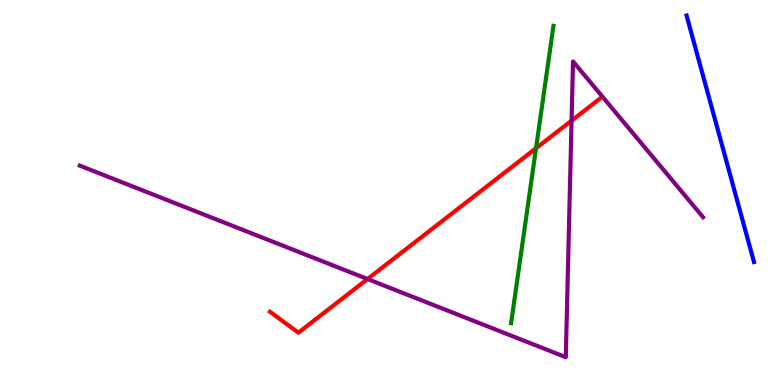[{'lines': ['blue', 'red'], 'intersections': []}, {'lines': ['green', 'red'], 'intersections': [{'x': 6.92, 'y': 6.15}]}, {'lines': ['purple', 'red'], 'intersections': [{'x': 4.74, 'y': 2.75}, {'x': 7.38, 'y': 6.87}]}, {'lines': ['blue', 'green'], 'intersections': []}, {'lines': ['blue', 'purple'], 'intersections': []}, {'lines': ['green', 'purple'], 'intersections': []}]